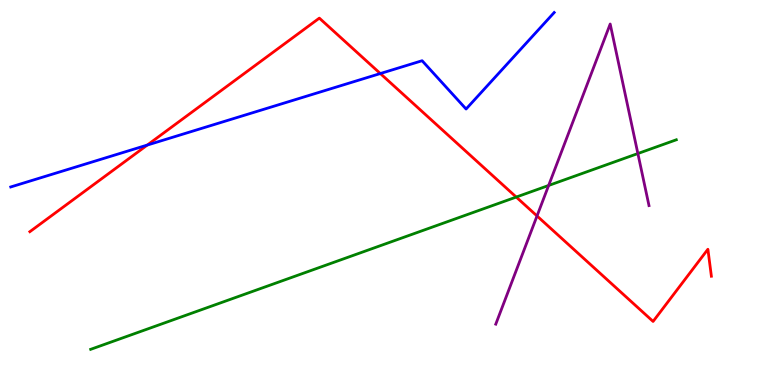[{'lines': ['blue', 'red'], 'intersections': [{'x': 1.9, 'y': 6.23}, {'x': 4.91, 'y': 8.09}]}, {'lines': ['green', 'red'], 'intersections': [{'x': 6.66, 'y': 4.88}]}, {'lines': ['purple', 'red'], 'intersections': [{'x': 6.93, 'y': 4.39}]}, {'lines': ['blue', 'green'], 'intersections': []}, {'lines': ['blue', 'purple'], 'intersections': []}, {'lines': ['green', 'purple'], 'intersections': [{'x': 7.08, 'y': 5.18}, {'x': 8.23, 'y': 6.01}]}]